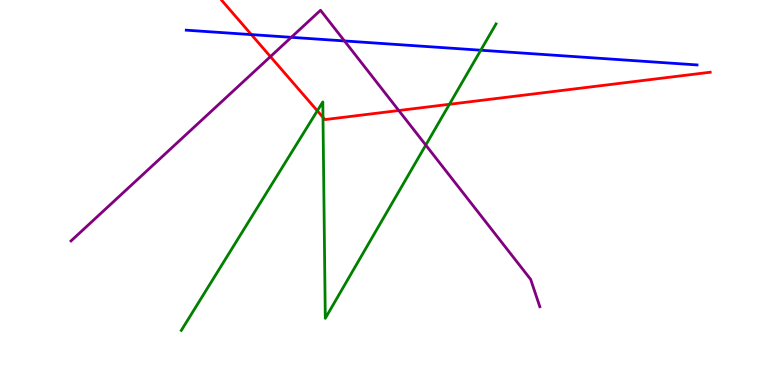[{'lines': ['blue', 'red'], 'intersections': [{'x': 3.24, 'y': 9.1}]}, {'lines': ['green', 'red'], 'intersections': [{'x': 4.09, 'y': 7.12}, {'x': 4.17, 'y': 6.95}, {'x': 5.8, 'y': 7.29}]}, {'lines': ['purple', 'red'], 'intersections': [{'x': 3.49, 'y': 8.53}, {'x': 5.15, 'y': 7.13}]}, {'lines': ['blue', 'green'], 'intersections': [{'x': 6.2, 'y': 8.7}]}, {'lines': ['blue', 'purple'], 'intersections': [{'x': 3.76, 'y': 9.03}, {'x': 4.44, 'y': 8.94}]}, {'lines': ['green', 'purple'], 'intersections': [{'x': 5.49, 'y': 6.23}]}]